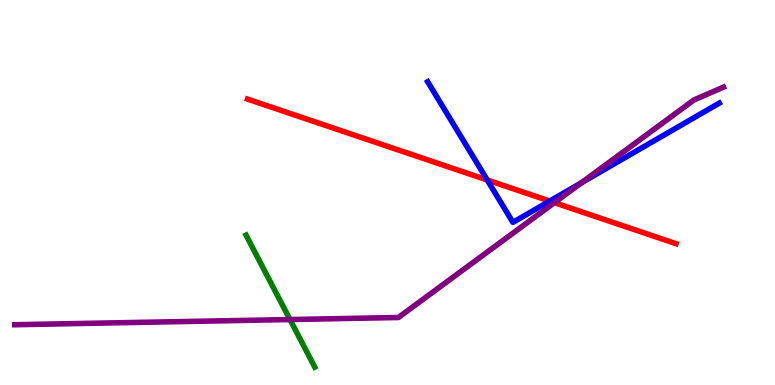[{'lines': ['blue', 'red'], 'intersections': [{'x': 6.29, 'y': 5.33}, {'x': 7.09, 'y': 4.78}]}, {'lines': ['green', 'red'], 'intersections': []}, {'lines': ['purple', 'red'], 'intersections': [{'x': 7.15, 'y': 4.74}]}, {'lines': ['blue', 'green'], 'intersections': []}, {'lines': ['blue', 'purple'], 'intersections': [{'x': 7.5, 'y': 5.25}]}, {'lines': ['green', 'purple'], 'intersections': [{'x': 3.74, 'y': 1.7}]}]